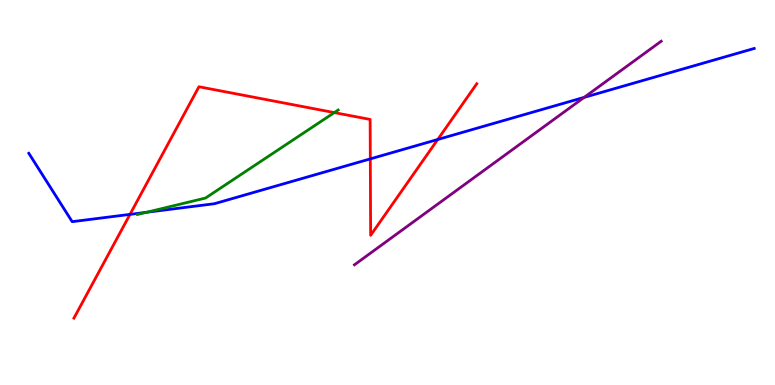[{'lines': ['blue', 'red'], 'intersections': [{'x': 1.68, 'y': 4.43}, {'x': 4.78, 'y': 5.87}, {'x': 5.65, 'y': 6.38}]}, {'lines': ['green', 'red'], 'intersections': [{'x': 4.31, 'y': 7.08}]}, {'lines': ['purple', 'red'], 'intersections': []}, {'lines': ['blue', 'green'], 'intersections': [{'x': 1.89, 'y': 4.49}]}, {'lines': ['blue', 'purple'], 'intersections': [{'x': 7.54, 'y': 7.47}]}, {'lines': ['green', 'purple'], 'intersections': []}]